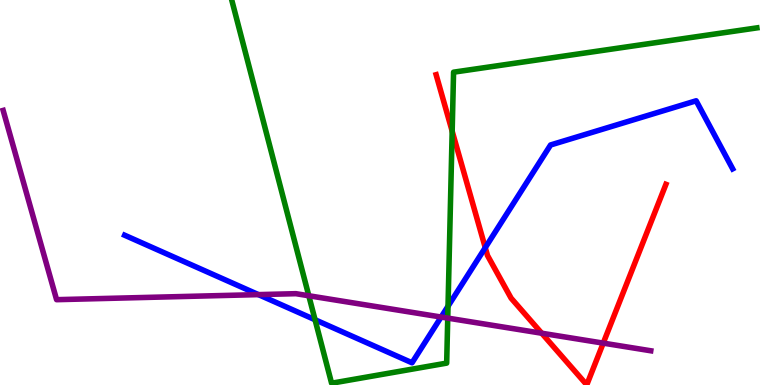[{'lines': ['blue', 'red'], 'intersections': [{'x': 6.26, 'y': 3.57}]}, {'lines': ['green', 'red'], 'intersections': [{'x': 5.83, 'y': 6.59}]}, {'lines': ['purple', 'red'], 'intersections': [{'x': 6.99, 'y': 1.34}, {'x': 7.78, 'y': 1.09}]}, {'lines': ['blue', 'green'], 'intersections': [{'x': 4.07, 'y': 1.7}, {'x': 5.78, 'y': 2.05}]}, {'lines': ['blue', 'purple'], 'intersections': [{'x': 3.33, 'y': 2.35}, {'x': 5.69, 'y': 1.77}]}, {'lines': ['green', 'purple'], 'intersections': [{'x': 3.98, 'y': 2.32}, {'x': 5.78, 'y': 1.74}]}]